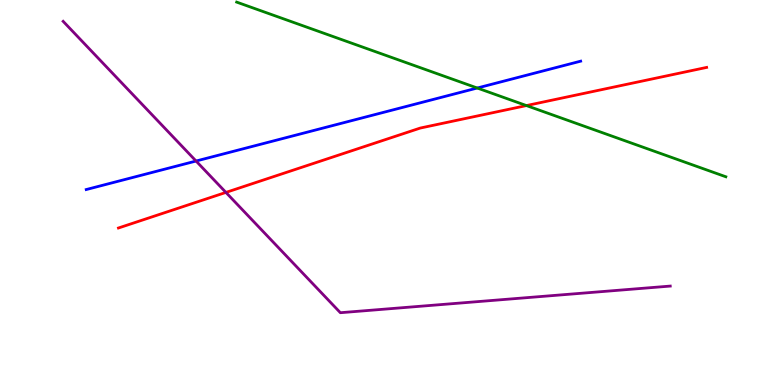[{'lines': ['blue', 'red'], 'intersections': []}, {'lines': ['green', 'red'], 'intersections': [{'x': 6.79, 'y': 7.26}]}, {'lines': ['purple', 'red'], 'intersections': [{'x': 2.92, 'y': 5.0}]}, {'lines': ['blue', 'green'], 'intersections': [{'x': 6.16, 'y': 7.71}]}, {'lines': ['blue', 'purple'], 'intersections': [{'x': 2.53, 'y': 5.82}]}, {'lines': ['green', 'purple'], 'intersections': []}]